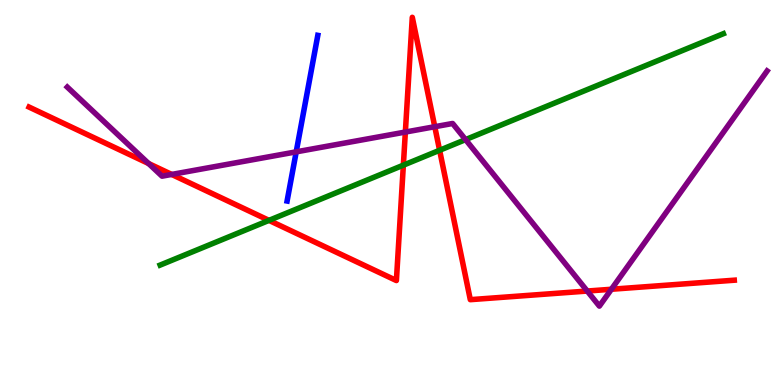[{'lines': ['blue', 'red'], 'intersections': []}, {'lines': ['green', 'red'], 'intersections': [{'x': 3.47, 'y': 4.28}, {'x': 5.2, 'y': 5.71}, {'x': 5.67, 'y': 6.1}]}, {'lines': ['purple', 'red'], 'intersections': [{'x': 1.92, 'y': 5.75}, {'x': 2.22, 'y': 5.47}, {'x': 5.23, 'y': 6.57}, {'x': 5.61, 'y': 6.71}, {'x': 7.58, 'y': 2.44}, {'x': 7.89, 'y': 2.49}]}, {'lines': ['blue', 'green'], 'intersections': []}, {'lines': ['blue', 'purple'], 'intersections': [{'x': 3.82, 'y': 6.06}]}, {'lines': ['green', 'purple'], 'intersections': [{'x': 6.01, 'y': 6.37}]}]